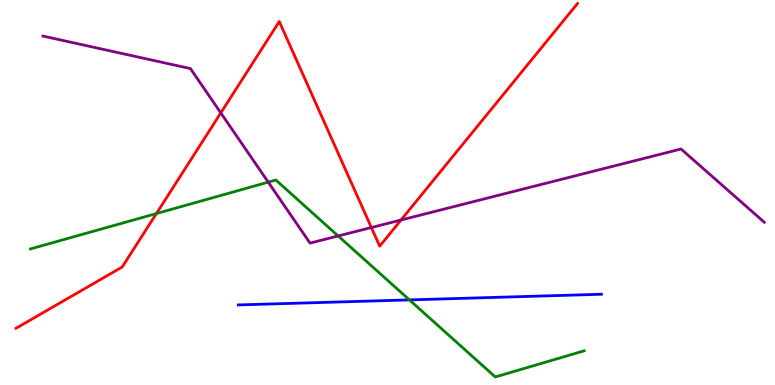[{'lines': ['blue', 'red'], 'intersections': []}, {'lines': ['green', 'red'], 'intersections': [{'x': 2.02, 'y': 4.45}]}, {'lines': ['purple', 'red'], 'intersections': [{'x': 2.85, 'y': 7.07}, {'x': 4.79, 'y': 4.09}, {'x': 5.17, 'y': 4.29}]}, {'lines': ['blue', 'green'], 'intersections': [{'x': 5.28, 'y': 2.21}]}, {'lines': ['blue', 'purple'], 'intersections': []}, {'lines': ['green', 'purple'], 'intersections': [{'x': 3.46, 'y': 5.27}, {'x': 4.36, 'y': 3.87}]}]